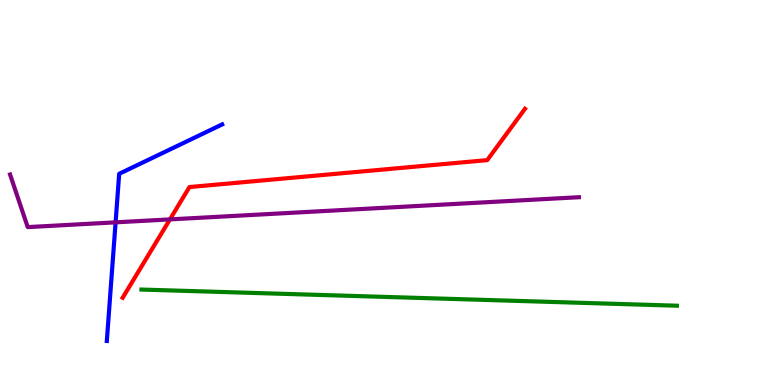[{'lines': ['blue', 'red'], 'intersections': []}, {'lines': ['green', 'red'], 'intersections': []}, {'lines': ['purple', 'red'], 'intersections': [{'x': 2.19, 'y': 4.3}]}, {'lines': ['blue', 'green'], 'intersections': []}, {'lines': ['blue', 'purple'], 'intersections': [{'x': 1.49, 'y': 4.22}]}, {'lines': ['green', 'purple'], 'intersections': []}]